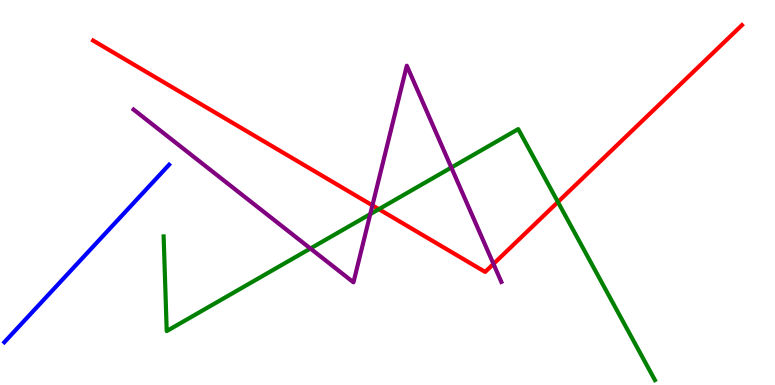[{'lines': ['blue', 'red'], 'intersections': []}, {'lines': ['green', 'red'], 'intersections': [{'x': 4.89, 'y': 4.57}, {'x': 7.2, 'y': 4.75}]}, {'lines': ['purple', 'red'], 'intersections': [{'x': 4.81, 'y': 4.67}, {'x': 6.37, 'y': 3.14}]}, {'lines': ['blue', 'green'], 'intersections': []}, {'lines': ['blue', 'purple'], 'intersections': []}, {'lines': ['green', 'purple'], 'intersections': [{'x': 4.01, 'y': 3.55}, {'x': 4.78, 'y': 4.44}, {'x': 5.82, 'y': 5.65}]}]